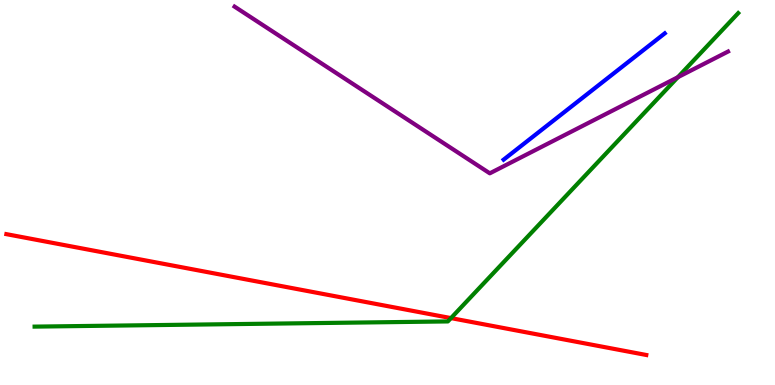[{'lines': ['blue', 'red'], 'intersections': []}, {'lines': ['green', 'red'], 'intersections': [{'x': 5.82, 'y': 1.74}]}, {'lines': ['purple', 'red'], 'intersections': []}, {'lines': ['blue', 'green'], 'intersections': []}, {'lines': ['blue', 'purple'], 'intersections': []}, {'lines': ['green', 'purple'], 'intersections': [{'x': 8.75, 'y': 7.99}]}]